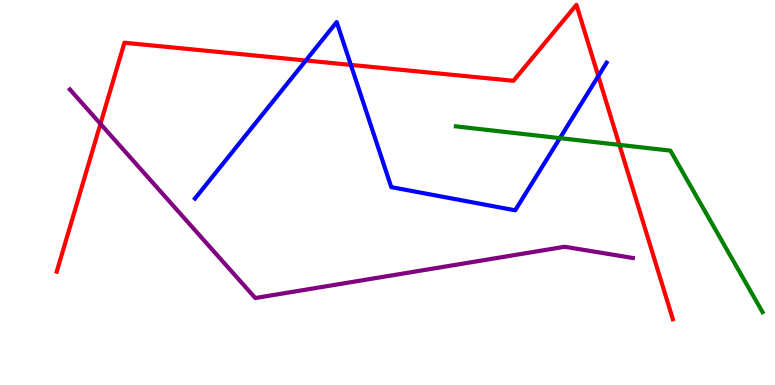[{'lines': ['blue', 'red'], 'intersections': [{'x': 3.95, 'y': 8.43}, {'x': 4.53, 'y': 8.31}, {'x': 7.72, 'y': 8.02}]}, {'lines': ['green', 'red'], 'intersections': [{'x': 7.99, 'y': 6.24}]}, {'lines': ['purple', 'red'], 'intersections': [{'x': 1.3, 'y': 6.78}]}, {'lines': ['blue', 'green'], 'intersections': [{'x': 7.22, 'y': 6.41}]}, {'lines': ['blue', 'purple'], 'intersections': []}, {'lines': ['green', 'purple'], 'intersections': []}]